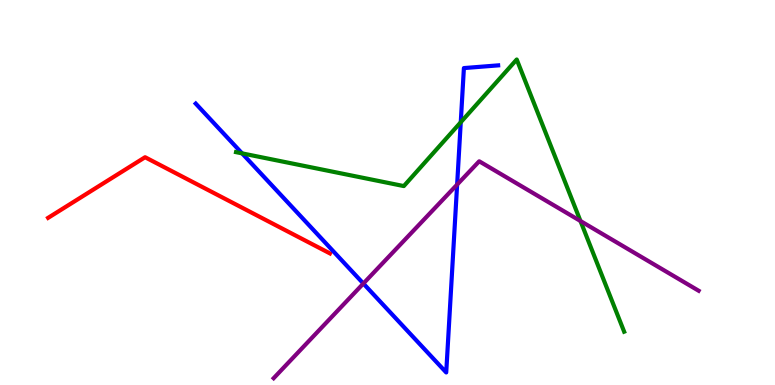[{'lines': ['blue', 'red'], 'intersections': []}, {'lines': ['green', 'red'], 'intersections': []}, {'lines': ['purple', 'red'], 'intersections': []}, {'lines': ['blue', 'green'], 'intersections': [{'x': 3.12, 'y': 6.02}, {'x': 5.95, 'y': 6.82}]}, {'lines': ['blue', 'purple'], 'intersections': [{'x': 4.69, 'y': 2.64}, {'x': 5.9, 'y': 5.21}]}, {'lines': ['green', 'purple'], 'intersections': [{'x': 7.49, 'y': 4.26}]}]